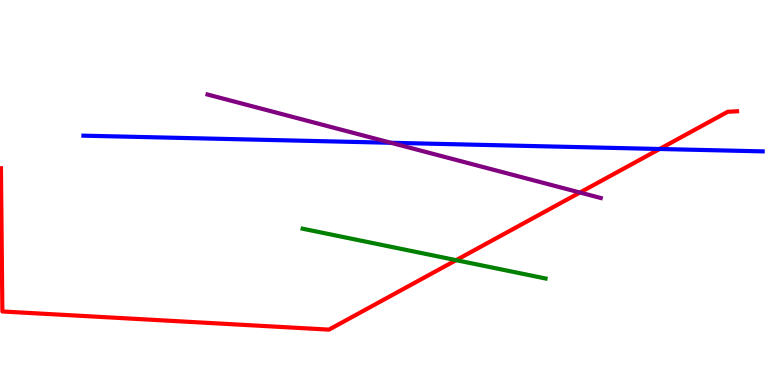[{'lines': ['blue', 'red'], 'intersections': [{'x': 8.51, 'y': 6.13}]}, {'lines': ['green', 'red'], 'intersections': [{'x': 5.89, 'y': 3.24}]}, {'lines': ['purple', 'red'], 'intersections': [{'x': 7.48, 'y': 5.0}]}, {'lines': ['blue', 'green'], 'intersections': []}, {'lines': ['blue', 'purple'], 'intersections': [{'x': 5.04, 'y': 6.29}]}, {'lines': ['green', 'purple'], 'intersections': []}]